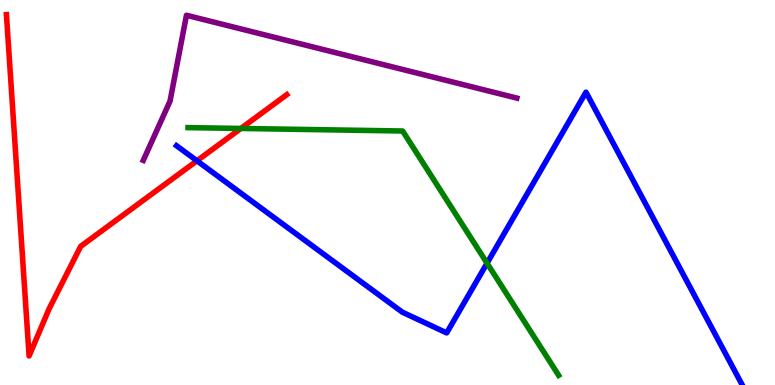[{'lines': ['blue', 'red'], 'intersections': [{'x': 2.54, 'y': 5.82}]}, {'lines': ['green', 'red'], 'intersections': [{'x': 3.11, 'y': 6.66}]}, {'lines': ['purple', 'red'], 'intersections': []}, {'lines': ['blue', 'green'], 'intersections': [{'x': 6.28, 'y': 3.16}]}, {'lines': ['blue', 'purple'], 'intersections': []}, {'lines': ['green', 'purple'], 'intersections': []}]